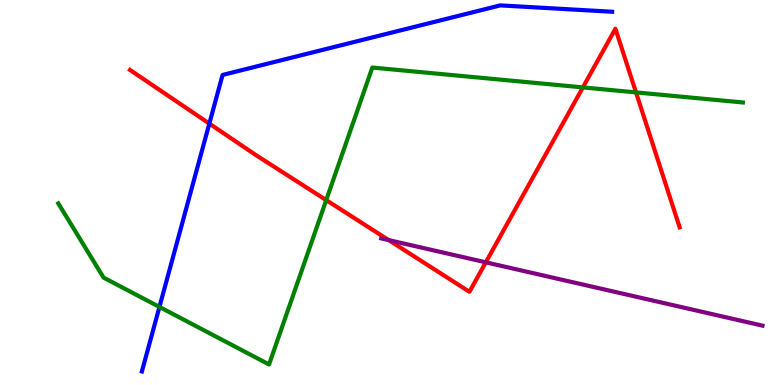[{'lines': ['blue', 'red'], 'intersections': [{'x': 2.7, 'y': 6.79}]}, {'lines': ['green', 'red'], 'intersections': [{'x': 4.21, 'y': 4.8}, {'x': 7.52, 'y': 7.73}, {'x': 8.21, 'y': 7.6}]}, {'lines': ['purple', 'red'], 'intersections': [{'x': 5.02, 'y': 3.76}, {'x': 6.27, 'y': 3.19}]}, {'lines': ['blue', 'green'], 'intersections': [{'x': 2.06, 'y': 2.03}]}, {'lines': ['blue', 'purple'], 'intersections': []}, {'lines': ['green', 'purple'], 'intersections': []}]